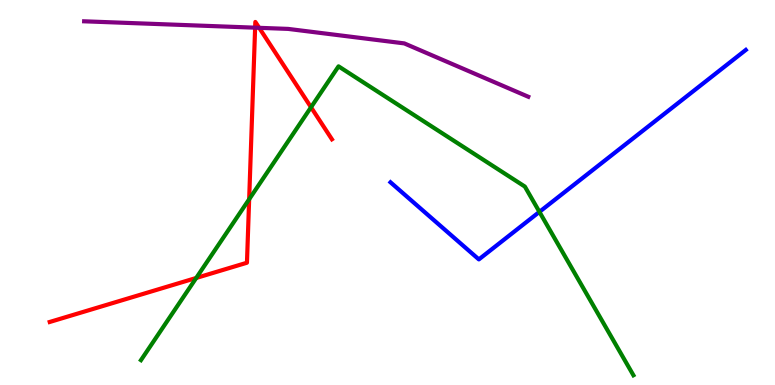[{'lines': ['blue', 'red'], 'intersections': []}, {'lines': ['green', 'red'], 'intersections': [{'x': 2.53, 'y': 2.78}, {'x': 3.22, 'y': 4.82}, {'x': 4.01, 'y': 7.21}]}, {'lines': ['purple', 'red'], 'intersections': [{'x': 3.29, 'y': 9.28}, {'x': 3.34, 'y': 9.28}]}, {'lines': ['blue', 'green'], 'intersections': [{'x': 6.96, 'y': 4.5}]}, {'lines': ['blue', 'purple'], 'intersections': []}, {'lines': ['green', 'purple'], 'intersections': []}]